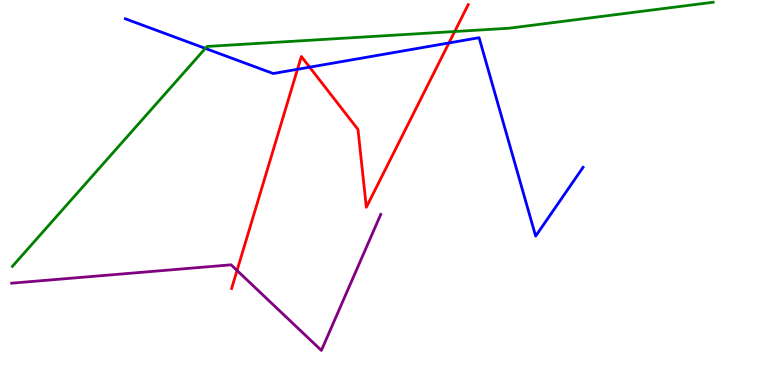[{'lines': ['blue', 'red'], 'intersections': [{'x': 3.84, 'y': 8.2}, {'x': 4.0, 'y': 8.26}, {'x': 5.79, 'y': 8.88}]}, {'lines': ['green', 'red'], 'intersections': [{'x': 5.87, 'y': 9.18}]}, {'lines': ['purple', 'red'], 'intersections': [{'x': 3.06, 'y': 2.98}]}, {'lines': ['blue', 'green'], 'intersections': [{'x': 2.65, 'y': 8.74}]}, {'lines': ['blue', 'purple'], 'intersections': []}, {'lines': ['green', 'purple'], 'intersections': []}]